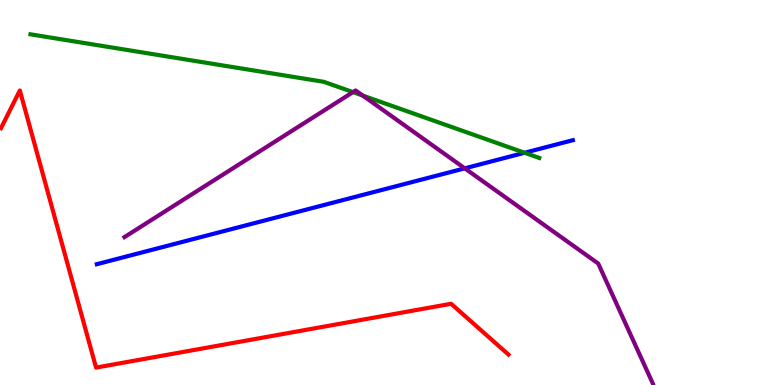[{'lines': ['blue', 'red'], 'intersections': []}, {'lines': ['green', 'red'], 'intersections': []}, {'lines': ['purple', 'red'], 'intersections': []}, {'lines': ['blue', 'green'], 'intersections': [{'x': 6.77, 'y': 6.03}]}, {'lines': ['blue', 'purple'], 'intersections': [{'x': 6.0, 'y': 5.63}]}, {'lines': ['green', 'purple'], 'intersections': [{'x': 4.55, 'y': 7.61}, {'x': 4.68, 'y': 7.52}]}]